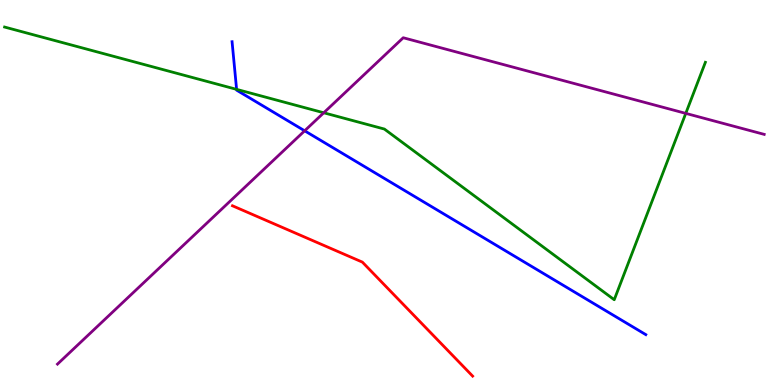[{'lines': ['blue', 'red'], 'intersections': []}, {'lines': ['green', 'red'], 'intersections': []}, {'lines': ['purple', 'red'], 'intersections': []}, {'lines': ['blue', 'green'], 'intersections': [{'x': 3.05, 'y': 7.68}]}, {'lines': ['blue', 'purple'], 'intersections': [{'x': 3.93, 'y': 6.6}]}, {'lines': ['green', 'purple'], 'intersections': [{'x': 4.18, 'y': 7.07}, {'x': 8.85, 'y': 7.05}]}]